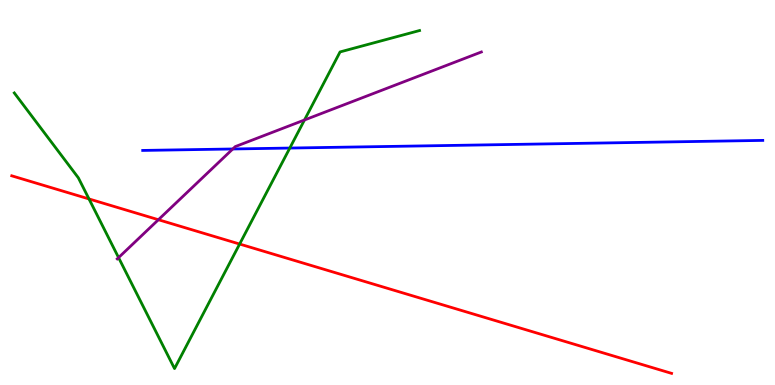[{'lines': ['blue', 'red'], 'intersections': []}, {'lines': ['green', 'red'], 'intersections': [{'x': 1.15, 'y': 4.83}, {'x': 3.09, 'y': 3.66}]}, {'lines': ['purple', 'red'], 'intersections': [{'x': 2.04, 'y': 4.29}]}, {'lines': ['blue', 'green'], 'intersections': [{'x': 3.74, 'y': 6.15}]}, {'lines': ['blue', 'purple'], 'intersections': [{'x': 3.0, 'y': 6.13}]}, {'lines': ['green', 'purple'], 'intersections': [{'x': 1.53, 'y': 3.31}, {'x': 3.93, 'y': 6.88}]}]